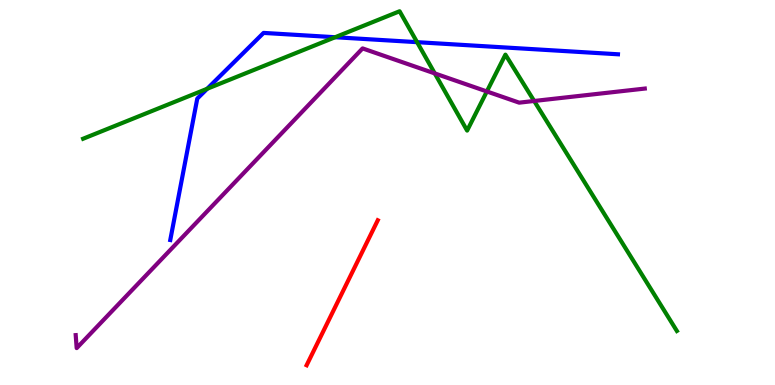[{'lines': ['blue', 'red'], 'intersections': []}, {'lines': ['green', 'red'], 'intersections': []}, {'lines': ['purple', 'red'], 'intersections': []}, {'lines': ['blue', 'green'], 'intersections': [{'x': 2.67, 'y': 7.69}, {'x': 4.32, 'y': 9.03}, {'x': 5.38, 'y': 8.9}]}, {'lines': ['blue', 'purple'], 'intersections': []}, {'lines': ['green', 'purple'], 'intersections': [{'x': 5.61, 'y': 8.09}, {'x': 6.28, 'y': 7.62}, {'x': 6.89, 'y': 7.38}]}]